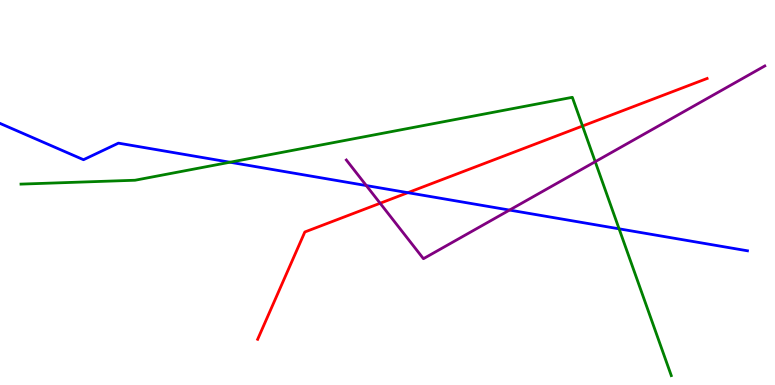[{'lines': ['blue', 'red'], 'intersections': [{'x': 5.26, 'y': 5.0}]}, {'lines': ['green', 'red'], 'intersections': [{'x': 7.52, 'y': 6.73}]}, {'lines': ['purple', 'red'], 'intersections': [{'x': 4.9, 'y': 4.72}]}, {'lines': ['blue', 'green'], 'intersections': [{'x': 2.97, 'y': 5.79}, {'x': 7.99, 'y': 4.06}]}, {'lines': ['blue', 'purple'], 'intersections': [{'x': 4.73, 'y': 5.18}, {'x': 6.57, 'y': 4.54}]}, {'lines': ['green', 'purple'], 'intersections': [{'x': 7.68, 'y': 5.8}]}]